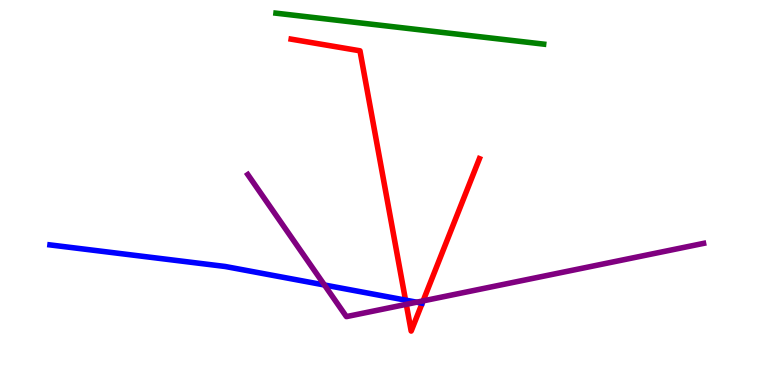[{'lines': ['blue', 'red'], 'intersections': [{'x': 5.23, 'y': 2.2}]}, {'lines': ['green', 'red'], 'intersections': []}, {'lines': ['purple', 'red'], 'intersections': [{'x': 5.24, 'y': 2.1}, {'x': 5.46, 'y': 2.18}]}, {'lines': ['blue', 'green'], 'intersections': []}, {'lines': ['blue', 'purple'], 'intersections': [{'x': 4.19, 'y': 2.6}, {'x': 5.38, 'y': 2.15}]}, {'lines': ['green', 'purple'], 'intersections': []}]